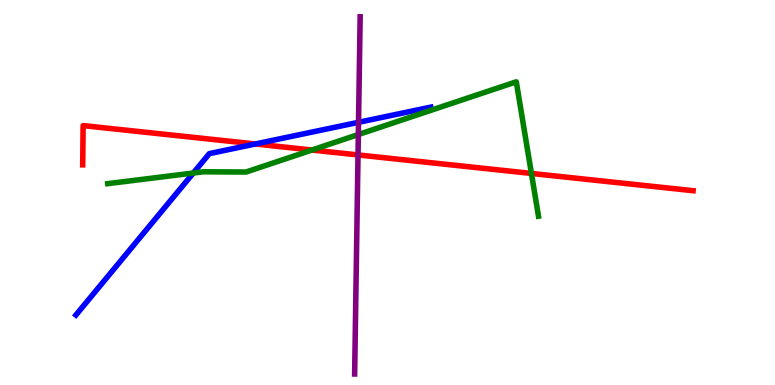[{'lines': ['blue', 'red'], 'intersections': [{'x': 3.29, 'y': 6.26}]}, {'lines': ['green', 'red'], 'intersections': [{'x': 4.03, 'y': 6.1}, {'x': 6.86, 'y': 5.49}]}, {'lines': ['purple', 'red'], 'intersections': [{'x': 4.62, 'y': 5.98}]}, {'lines': ['blue', 'green'], 'intersections': [{'x': 2.49, 'y': 5.51}]}, {'lines': ['blue', 'purple'], 'intersections': [{'x': 4.63, 'y': 6.82}]}, {'lines': ['green', 'purple'], 'intersections': [{'x': 4.62, 'y': 6.51}]}]